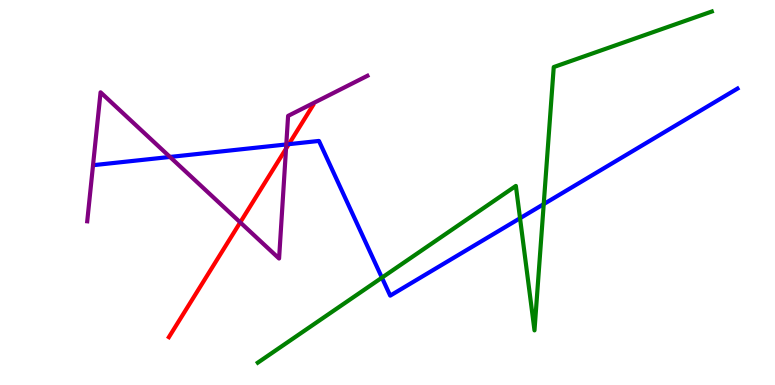[{'lines': ['blue', 'red'], 'intersections': [{'x': 3.73, 'y': 6.26}]}, {'lines': ['green', 'red'], 'intersections': []}, {'lines': ['purple', 'red'], 'intersections': [{'x': 3.1, 'y': 4.22}, {'x': 3.69, 'y': 6.14}]}, {'lines': ['blue', 'green'], 'intersections': [{'x': 4.93, 'y': 2.79}, {'x': 6.71, 'y': 4.33}, {'x': 7.02, 'y': 4.7}]}, {'lines': ['blue', 'purple'], 'intersections': [{'x': 2.19, 'y': 5.92}, {'x': 3.69, 'y': 6.25}]}, {'lines': ['green', 'purple'], 'intersections': []}]